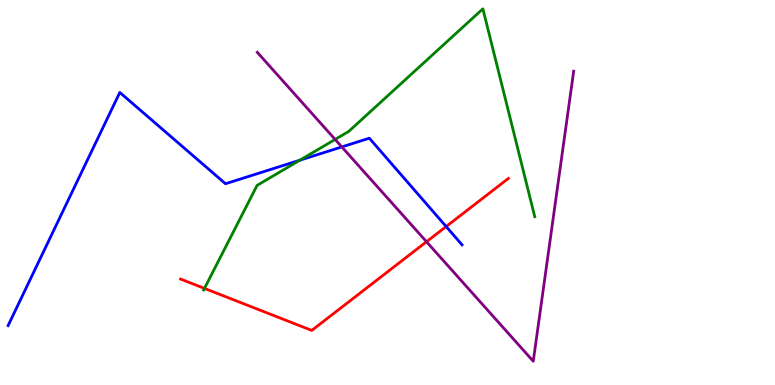[{'lines': ['blue', 'red'], 'intersections': [{'x': 5.76, 'y': 4.12}]}, {'lines': ['green', 'red'], 'intersections': [{'x': 2.64, 'y': 2.51}]}, {'lines': ['purple', 'red'], 'intersections': [{'x': 5.5, 'y': 3.72}]}, {'lines': ['blue', 'green'], 'intersections': [{'x': 3.87, 'y': 5.84}]}, {'lines': ['blue', 'purple'], 'intersections': [{'x': 4.41, 'y': 6.18}]}, {'lines': ['green', 'purple'], 'intersections': [{'x': 4.32, 'y': 6.38}]}]